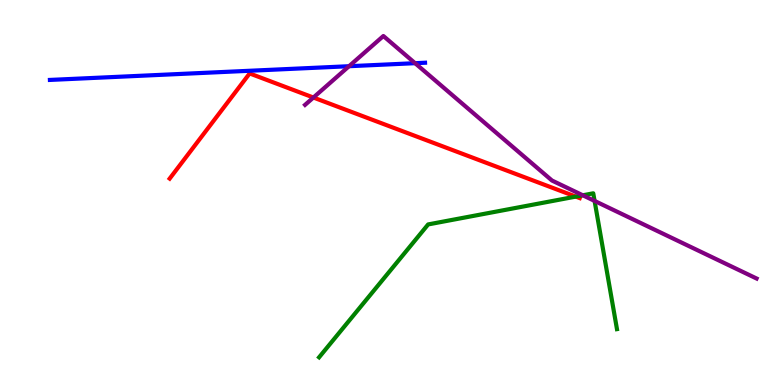[{'lines': ['blue', 'red'], 'intersections': []}, {'lines': ['green', 'red'], 'intersections': [{'x': 7.43, 'y': 4.89}]}, {'lines': ['purple', 'red'], 'intersections': [{'x': 4.04, 'y': 7.47}]}, {'lines': ['blue', 'green'], 'intersections': []}, {'lines': ['blue', 'purple'], 'intersections': [{'x': 4.5, 'y': 8.28}, {'x': 5.36, 'y': 8.36}]}, {'lines': ['green', 'purple'], 'intersections': [{'x': 7.52, 'y': 4.93}, {'x': 7.67, 'y': 4.78}]}]